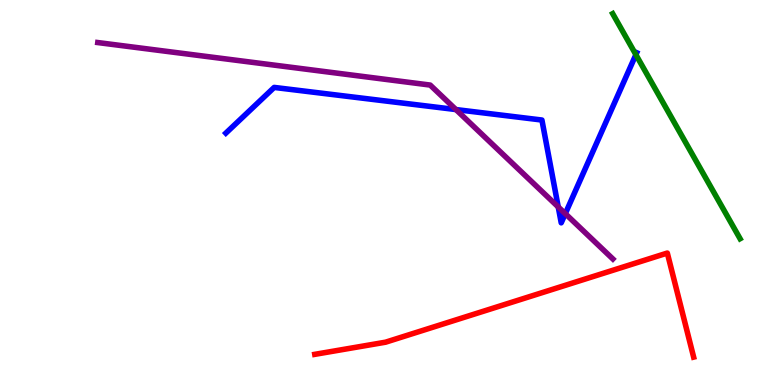[{'lines': ['blue', 'red'], 'intersections': []}, {'lines': ['green', 'red'], 'intersections': []}, {'lines': ['purple', 'red'], 'intersections': []}, {'lines': ['blue', 'green'], 'intersections': [{'x': 8.2, 'y': 8.58}]}, {'lines': ['blue', 'purple'], 'intersections': [{'x': 5.88, 'y': 7.15}, {'x': 7.2, 'y': 4.62}, {'x': 7.29, 'y': 4.45}]}, {'lines': ['green', 'purple'], 'intersections': []}]